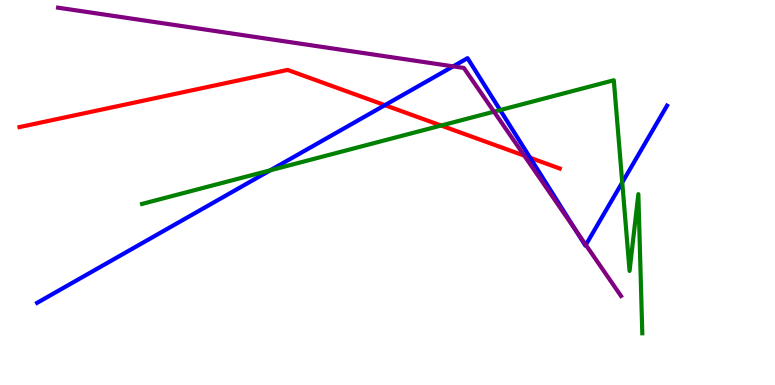[{'lines': ['blue', 'red'], 'intersections': [{'x': 4.97, 'y': 7.27}, {'x': 6.84, 'y': 5.9}]}, {'lines': ['green', 'red'], 'intersections': [{'x': 5.69, 'y': 6.74}]}, {'lines': ['purple', 'red'], 'intersections': [{'x': 6.77, 'y': 5.96}]}, {'lines': ['blue', 'green'], 'intersections': [{'x': 3.49, 'y': 5.58}, {'x': 6.45, 'y': 7.14}, {'x': 8.03, 'y': 5.26}]}, {'lines': ['blue', 'purple'], 'intersections': [{'x': 5.85, 'y': 8.28}, {'x': 7.43, 'y': 4.02}, {'x': 7.56, 'y': 3.64}]}, {'lines': ['green', 'purple'], 'intersections': [{'x': 6.37, 'y': 7.1}]}]